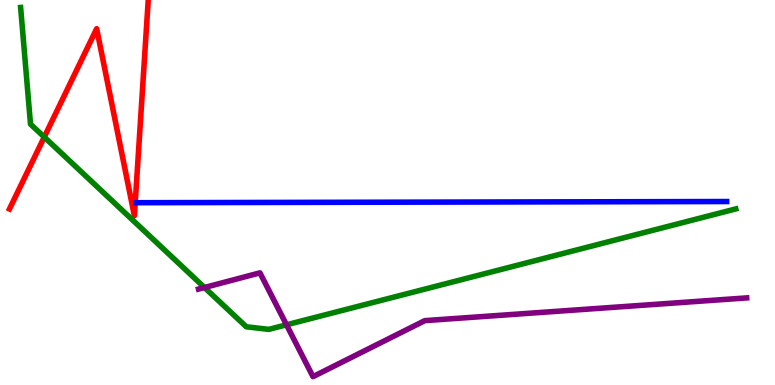[{'lines': ['blue', 'red'], 'intersections': []}, {'lines': ['green', 'red'], 'intersections': [{'x': 0.571, 'y': 6.44}]}, {'lines': ['purple', 'red'], 'intersections': []}, {'lines': ['blue', 'green'], 'intersections': []}, {'lines': ['blue', 'purple'], 'intersections': []}, {'lines': ['green', 'purple'], 'intersections': [{'x': 2.64, 'y': 2.53}, {'x': 3.7, 'y': 1.56}]}]